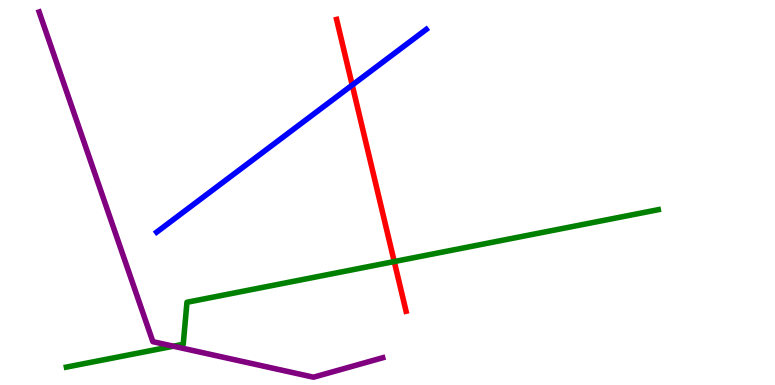[{'lines': ['blue', 'red'], 'intersections': [{'x': 4.54, 'y': 7.79}]}, {'lines': ['green', 'red'], 'intersections': [{'x': 5.09, 'y': 3.21}]}, {'lines': ['purple', 'red'], 'intersections': []}, {'lines': ['blue', 'green'], 'intersections': []}, {'lines': ['blue', 'purple'], 'intersections': []}, {'lines': ['green', 'purple'], 'intersections': [{'x': 2.24, 'y': 1.01}]}]